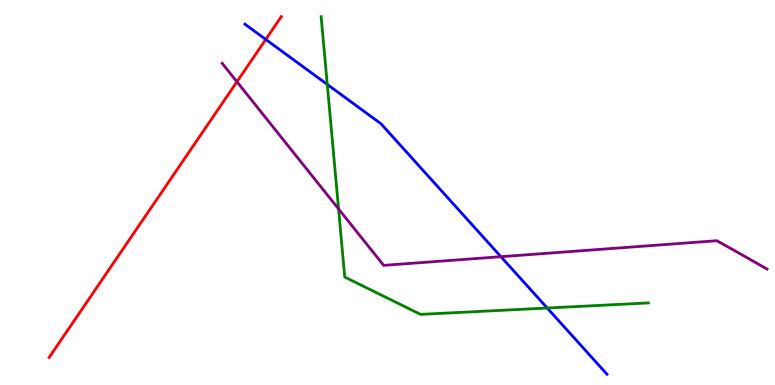[{'lines': ['blue', 'red'], 'intersections': [{'x': 3.43, 'y': 8.98}]}, {'lines': ['green', 'red'], 'intersections': []}, {'lines': ['purple', 'red'], 'intersections': [{'x': 3.06, 'y': 7.88}]}, {'lines': ['blue', 'green'], 'intersections': [{'x': 4.22, 'y': 7.81}, {'x': 7.06, 'y': 2.0}]}, {'lines': ['blue', 'purple'], 'intersections': [{'x': 6.46, 'y': 3.33}]}, {'lines': ['green', 'purple'], 'intersections': [{'x': 4.37, 'y': 4.57}]}]